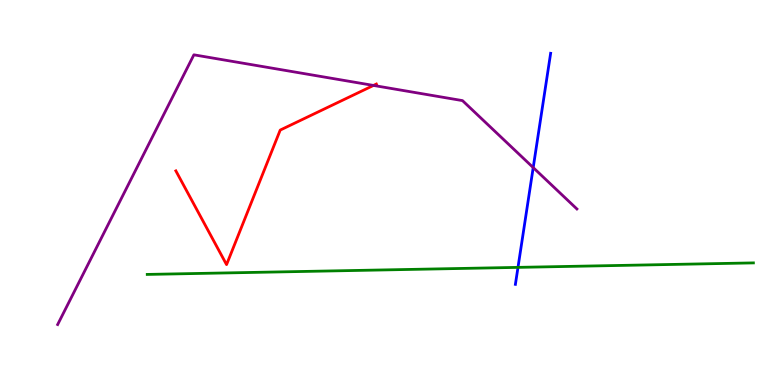[{'lines': ['blue', 'red'], 'intersections': []}, {'lines': ['green', 'red'], 'intersections': []}, {'lines': ['purple', 'red'], 'intersections': [{'x': 4.82, 'y': 7.78}]}, {'lines': ['blue', 'green'], 'intersections': [{'x': 6.68, 'y': 3.06}]}, {'lines': ['blue', 'purple'], 'intersections': [{'x': 6.88, 'y': 5.65}]}, {'lines': ['green', 'purple'], 'intersections': []}]